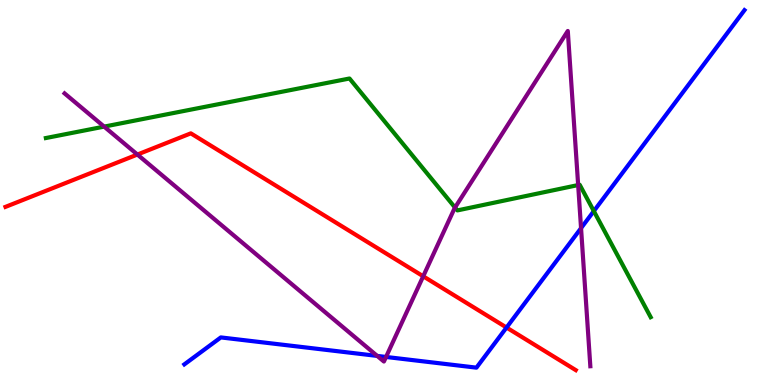[{'lines': ['blue', 'red'], 'intersections': [{'x': 6.54, 'y': 1.49}]}, {'lines': ['green', 'red'], 'intersections': []}, {'lines': ['purple', 'red'], 'intersections': [{'x': 1.77, 'y': 5.99}, {'x': 5.46, 'y': 2.82}]}, {'lines': ['blue', 'green'], 'intersections': [{'x': 7.66, 'y': 4.52}]}, {'lines': ['blue', 'purple'], 'intersections': [{'x': 4.87, 'y': 0.756}, {'x': 4.98, 'y': 0.728}, {'x': 7.5, 'y': 4.07}]}, {'lines': ['green', 'purple'], 'intersections': [{'x': 1.34, 'y': 6.71}, {'x': 5.87, 'y': 4.61}, {'x': 7.46, 'y': 5.19}]}]